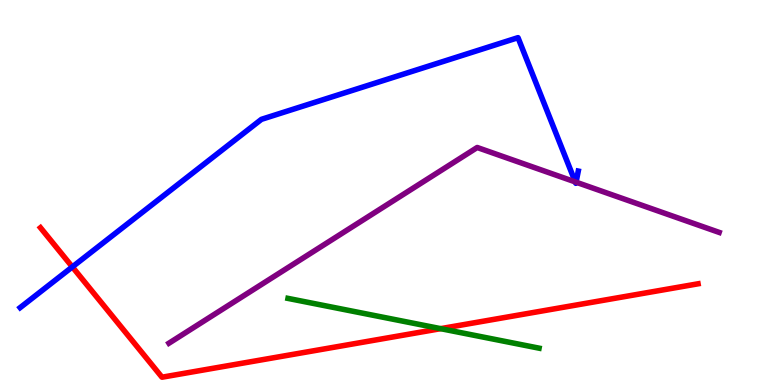[{'lines': ['blue', 'red'], 'intersections': [{'x': 0.933, 'y': 3.07}]}, {'lines': ['green', 'red'], 'intersections': [{'x': 5.69, 'y': 1.46}]}, {'lines': ['purple', 'red'], 'intersections': []}, {'lines': ['blue', 'green'], 'intersections': []}, {'lines': ['blue', 'purple'], 'intersections': [{'x': 7.42, 'y': 5.28}, {'x': 7.43, 'y': 5.27}]}, {'lines': ['green', 'purple'], 'intersections': []}]